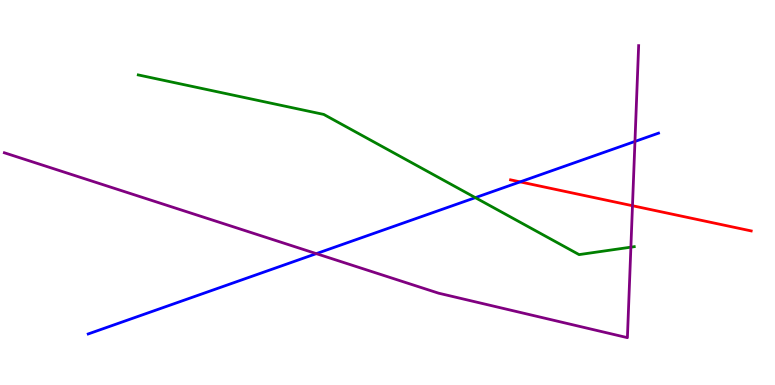[{'lines': ['blue', 'red'], 'intersections': [{'x': 6.71, 'y': 5.28}]}, {'lines': ['green', 'red'], 'intersections': []}, {'lines': ['purple', 'red'], 'intersections': [{'x': 8.16, 'y': 4.66}]}, {'lines': ['blue', 'green'], 'intersections': [{'x': 6.13, 'y': 4.87}]}, {'lines': ['blue', 'purple'], 'intersections': [{'x': 4.08, 'y': 3.41}, {'x': 8.19, 'y': 6.33}]}, {'lines': ['green', 'purple'], 'intersections': [{'x': 8.14, 'y': 3.58}]}]